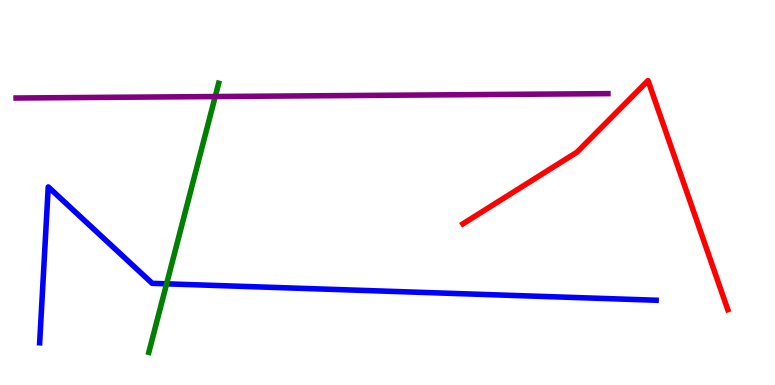[{'lines': ['blue', 'red'], 'intersections': []}, {'lines': ['green', 'red'], 'intersections': []}, {'lines': ['purple', 'red'], 'intersections': []}, {'lines': ['blue', 'green'], 'intersections': [{'x': 2.15, 'y': 2.63}]}, {'lines': ['blue', 'purple'], 'intersections': []}, {'lines': ['green', 'purple'], 'intersections': [{'x': 2.78, 'y': 7.49}]}]